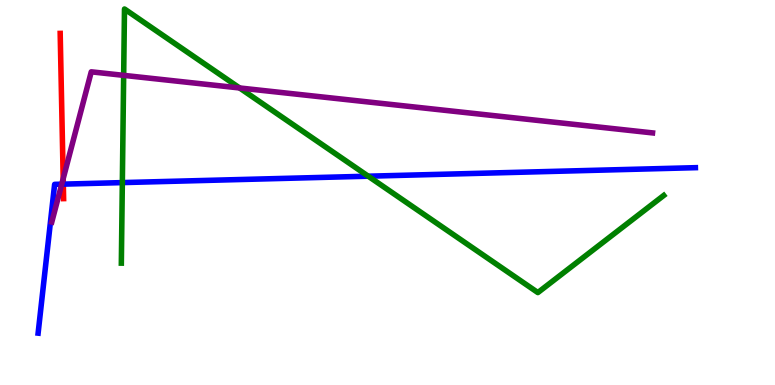[{'lines': ['blue', 'red'], 'intersections': [{'x': 0.817, 'y': 5.22}]}, {'lines': ['green', 'red'], 'intersections': []}, {'lines': ['purple', 'red'], 'intersections': [{'x': 0.815, 'y': 5.36}]}, {'lines': ['blue', 'green'], 'intersections': [{'x': 1.58, 'y': 5.26}, {'x': 4.75, 'y': 5.42}]}, {'lines': ['blue', 'purple'], 'intersections': [{'x': 0.797, 'y': 5.22}]}, {'lines': ['green', 'purple'], 'intersections': [{'x': 1.6, 'y': 8.04}, {'x': 3.09, 'y': 7.72}]}]